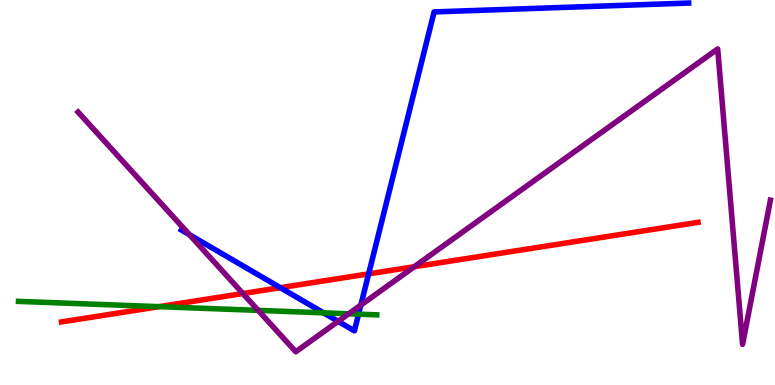[{'lines': ['blue', 'red'], 'intersections': [{'x': 3.62, 'y': 2.53}, {'x': 4.76, 'y': 2.89}]}, {'lines': ['green', 'red'], 'intersections': [{'x': 2.05, 'y': 2.03}]}, {'lines': ['purple', 'red'], 'intersections': [{'x': 3.13, 'y': 2.38}, {'x': 5.35, 'y': 3.07}]}, {'lines': ['blue', 'green'], 'intersections': [{'x': 4.17, 'y': 1.87}, {'x': 4.63, 'y': 1.84}]}, {'lines': ['blue', 'purple'], 'intersections': [{'x': 2.45, 'y': 3.9}, {'x': 4.36, 'y': 1.65}, {'x': 4.66, 'y': 2.08}]}, {'lines': ['green', 'purple'], 'intersections': [{'x': 3.33, 'y': 1.94}, {'x': 4.5, 'y': 1.85}]}]